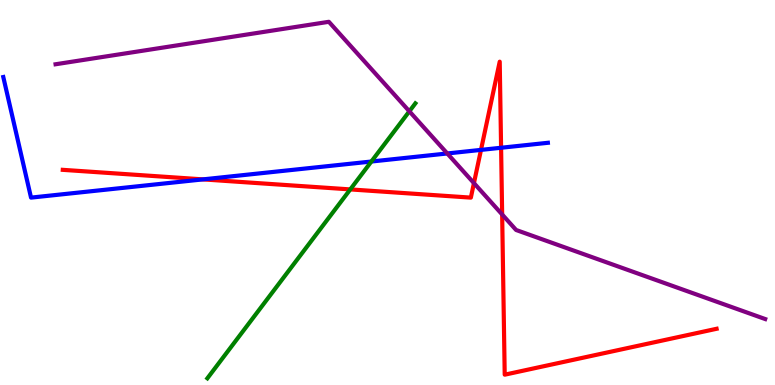[{'lines': ['blue', 'red'], 'intersections': [{'x': 2.62, 'y': 5.34}, {'x': 6.21, 'y': 6.11}, {'x': 6.47, 'y': 6.16}]}, {'lines': ['green', 'red'], 'intersections': [{'x': 4.52, 'y': 5.08}]}, {'lines': ['purple', 'red'], 'intersections': [{'x': 6.12, 'y': 5.24}, {'x': 6.48, 'y': 4.43}]}, {'lines': ['blue', 'green'], 'intersections': [{'x': 4.79, 'y': 5.8}]}, {'lines': ['blue', 'purple'], 'intersections': [{'x': 5.77, 'y': 6.01}]}, {'lines': ['green', 'purple'], 'intersections': [{'x': 5.28, 'y': 7.11}]}]